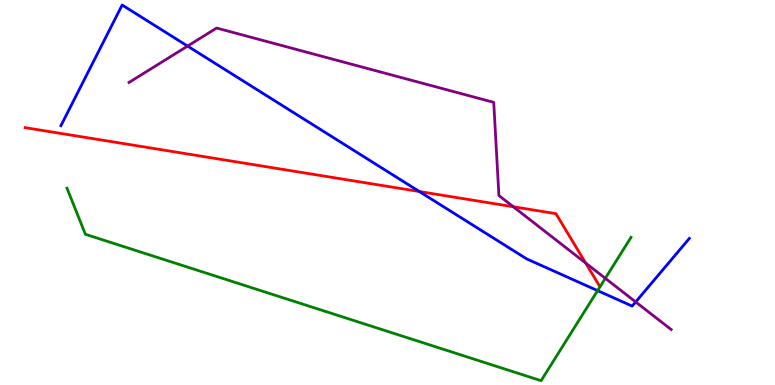[{'lines': ['blue', 'red'], 'intersections': [{'x': 5.41, 'y': 5.03}]}, {'lines': ['green', 'red'], 'intersections': []}, {'lines': ['purple', 'red'], 'intersections': [{'x': 6.62, 'y': 4.63}, {'x': 7.56, 'y': 3.17}]}, {'lines': ['blue', 'green'], 'intersections': [{'x': 7.71, 'y': 2.45}]}, {'lines': ['blue', 'purple'], 'intersections': [{'x': 2.42, 'y': 8.8}, {'x': 8.2, 'y': 2.16}]}, {'lines': ['green', 'purple'], 'intersections': [{'x': 7.81, 'y': 2.77}]}]